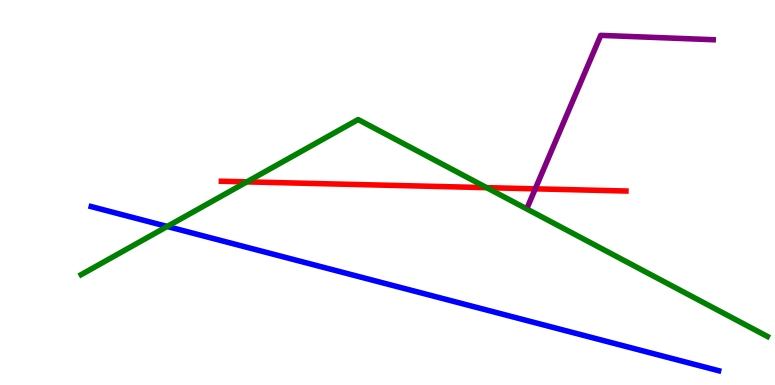[{'lines': ['blue', 'red'], 'intersections': []}, {'lines': ['green', 'red'], 'intersections': [{'x': 3.19, 'y': 5.28}, {'x': 6.28, 'y': 5.13}]}, {'lines': ['purple', 'red'], 'intersections': [{'x': 6.91, 'y': 5.1}]}, {'lines': ['blue', 'green'], 'intersections': [{'x': 2.16, 'y': 4.12}]}, {'lines': ['blue', 'purple'], 'intersections': []}, {'lines': ['green', 'purple'], 'intersections': []}]